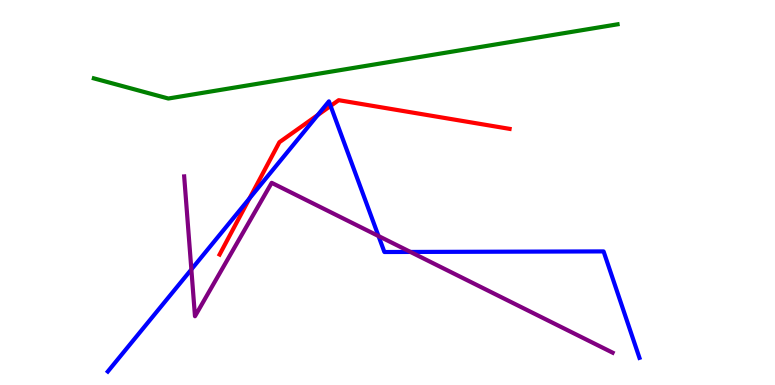[{'lines': ['blue', 'red'], 'intersections': [{'x': 3.22, 'y': 4.85}, {'x': 4.1, 'y': 7.01}, {'x': 4.27, 'y': 7.25}]}, {'lines': ['green', 'red'], 'intersections': []}, {'lines': ['purple', 'red'], 'intersections': []}, {'lines': ['blue', 'green'], 'intersections': []}, {'lines': ['blue', 'purple'], 'intersections': [{'x': 2.47, 'y': 3.0}, {'x': 4.88, 'y': 3.87}, {'x': 5.3, 'y': 3.46}]}, {'lines': ['green', 'purple'], 'intersections': []}]